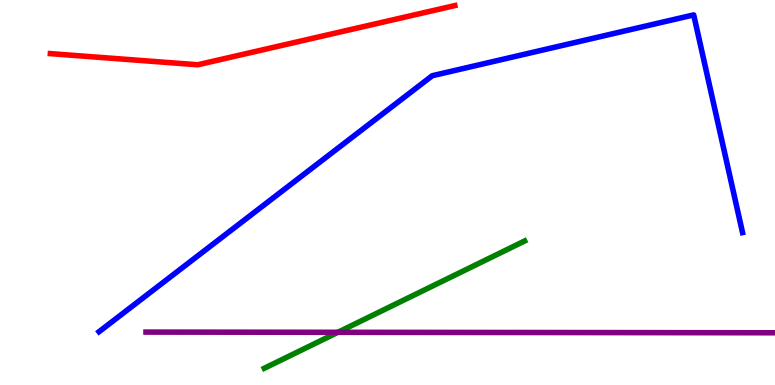[{'lines': ['blue', 'red'], 'intersections': []}, {'lines': ['green', 'red'], 'intersections': []}, {'lines': ['purple', 'red'], 'intersections': []}, {'lines': ['blue', 'green'], 'intersections': []}, {'lines': ['blue', 'purple'], 'intersections': []}, {'lines': ['green', 'purple'], 'intersections': [{'x': 4.36, 'y': 1.37}]}]